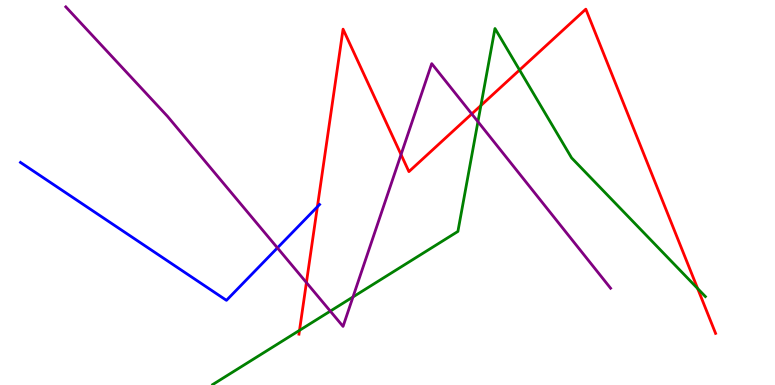[{'lines': ['blue', 'red'], 'intersections': [{'x': 4.1, 'y': 4.63}]}, {'lines': ['green', 'red'], 'intersections': [{'x': 3.86, 'y': 1.42}, {'x': 6.21, 'y': 7.26}, {'x': 6.7, 'y': 8.18}, {'x': 9.0, 'y': 2.51}]}, {'lines': ['purple', 'red'], 'intersections': [{'x': 3.95, 'y': 2.66}, {'x': 5.17, 'y': 5.99}, {'x': 6.09, 'y': 7.04}]}, {'lines': ['blue', 'green'], 'intersections': []}, {'lines': ['blue', 'purple'], 'intersections': [{'x': 3.58, 'y': 3.56}]}, {'lines': ['green', 'purple'], 'intersections': [{'x': 4.26, 'y': 1.92}, {'x': 4.55, 'y': 2.29}, {'x': 6.17, 'y': 6.84}]}]